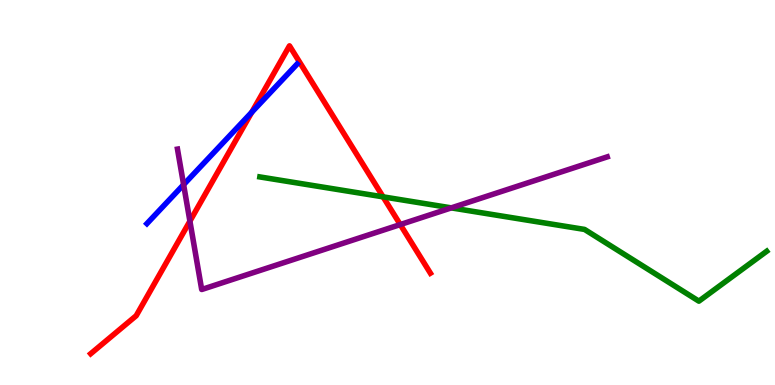[{'lines': ['blue', 'red'], 'intersections': [{'x': 3.25, 'y': 7.08}]}, {'lines': ['green', 'red'], 'intersections': [{'x': 4.94, 'y': 4.89}]}, {'lines': ['purple', 'red'], 'intersections': [{'x': 2.45, 'y': 4.26}, {'x': 5.16, 'y': 4.17}]}, {'lines': ['blue', 'green'], 'intersections': []}, {'lines': ['blue', 'purple'], 'intersections': [{'x': 2.37, 'y': 5.2}]}, {'lines': ['green', 'purple'], 'intersections': [{'x': 5.82, 'y': 4.6}]}]